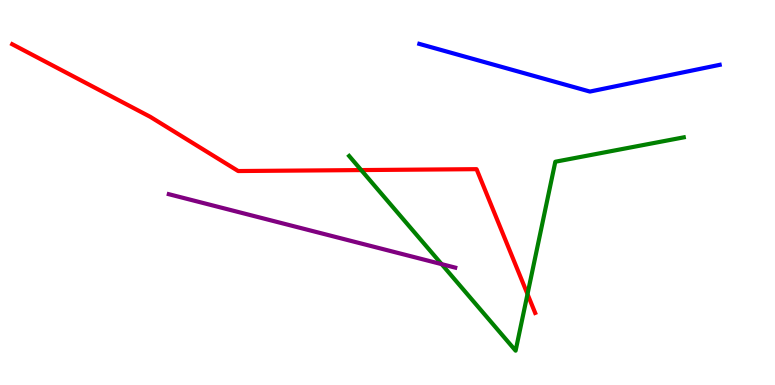[{'lines': ['blue', 'red'], 'intersections': []}, {'lines': ['green', 'red'], 'intersections': [{'x': 4.66, 'y': 5.58}, {'x': 6.81, 'y': 2.36}]}, {'lines': ['purple', 'red'], 'intersections': []}, {'lines': ['blue', 'green'], 'intersections': []}, {'lines': ['blue', 'purple'], 'intersections': []}, {'lines': ['green', 'purple'], 'intersections': [{'x': 5.7, 'y': 3.14}]}]